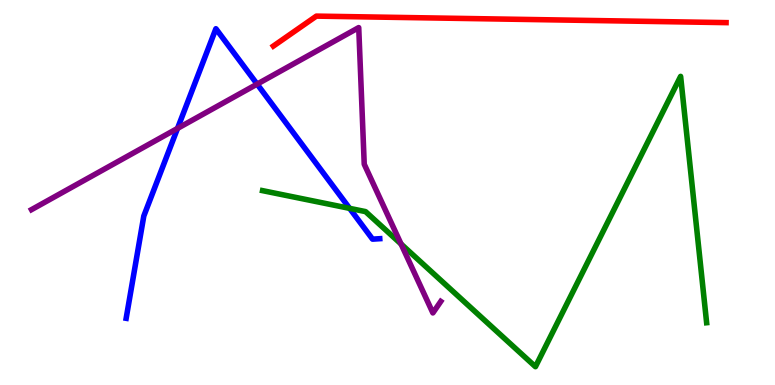[{'lines': ['blue', 'red'], 'intersections': []}, {'lines': ['green', 'red'], 'intersections': []}, {'lines': ['purple', 'red'], 'intersections': []}, {'lines': ['blue', 'green'], 'intersections': [{'x': 4.51, 'y': 4.59}]}, {'lines': ['blue', 'purple'], 'intersections': [{'x': 2.29, 'y': 6.66}, {'x': 3.32, 'y': 7.82}]}, {'lines': ['green', 'purple'], 'intersections': [{'x': 5.18, 'y': 3.66}]}]